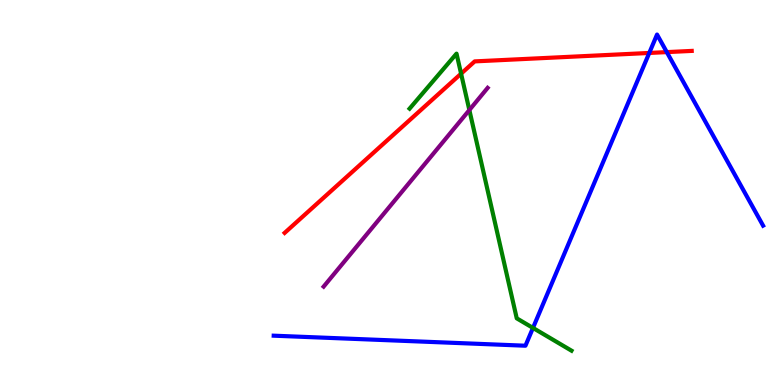[{'lines': ['blue', 'red'], 'intersections': [{'x': 8.38, 'y': 8.62}, {'x': 8.6, 'y': 8.65}]}, {'lines': ['green', 'red'], 'intersections': [{'x': 5.95, 'y': 8.09}]}, {'lines': ['purple', 'red'], 'intersections': []}, {'lines': ['blue', 'green'], 'intersections': [{'x': 6.88, 'y': 1.48}]}, {'lines': ['blue', 'purple'], 'intersections': []}, {'lines': ['green', 'purple'], 'intersections': [{'x': 6.06, 'y': 7.14}]}]